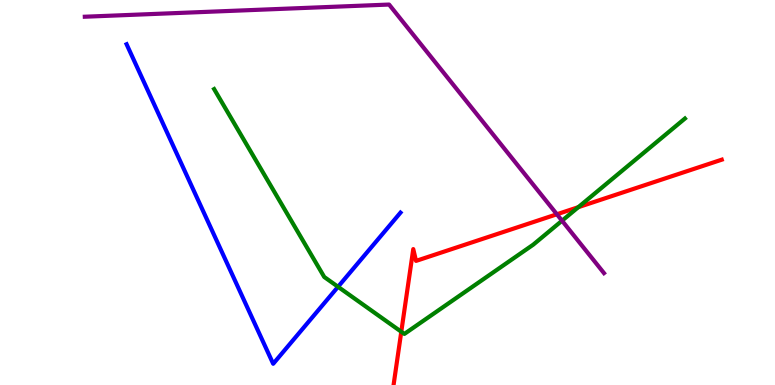[{'lines': ['blue', 'red'], 'intersections': []}, {'lines': ['green', 'red'], 'intersections': [{'x': 5.18, 'y': 1.38}, {'x': 7.46, 'y': 4.62}]}, {'lines': ['purple', 'red'], 'intersections': [{'x': 7.19, 'y': 4.43}]}, {'lines': ['blue', 'green'], 'intersections': [{'x': 4.36, 'y': 2.55}]}, {'lines': ['blue', 'purple'], 'intersections': []}, {'lines': ['green', 'purple'], 'intersections': [{'x': 7.25, 'y': 4.27}]}]